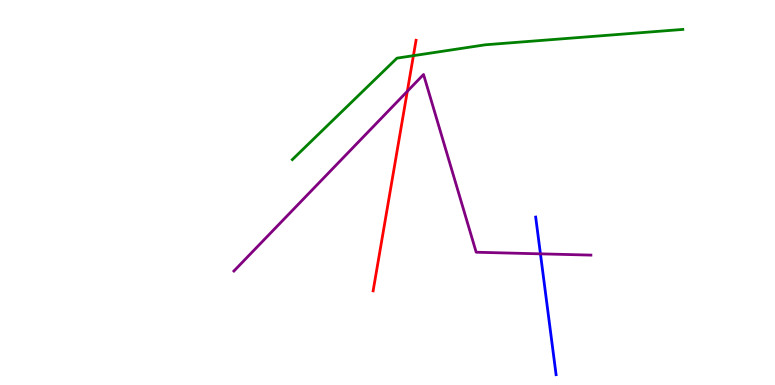[{'lines': ['blue', 'red'], 'intersections': []}, {'lines': ['green', 'red'], 'intersections': [{'x': 5.33, 'y': 8.55}]}, {'lines': ['purple', 'red'], 'intersections': [{'x': 5.26, 'y': 7.63}]}, {'lines': ['blue', 'green'], 'intersections': []}, {'lines': ['blue', 'purple'], 'intersections': [{'x': 6.97, 'y': 3.41}]}, {'lines': ['green', 'purple'], 'intersections': []}]